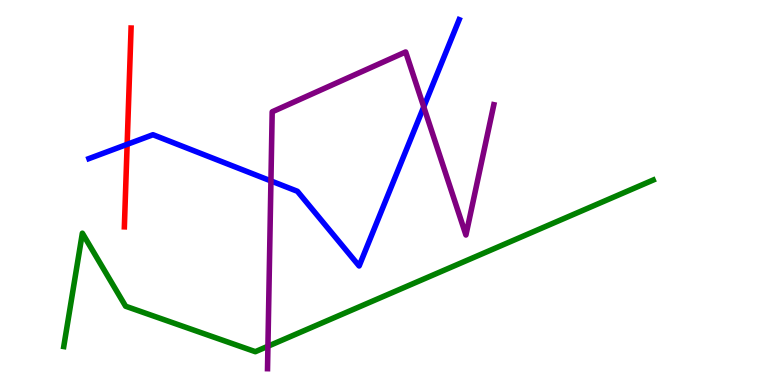[{'lines': ['blue', 'red'], 'intersections': [{'x': 1.64, 'y': 6.25}]}, {'lines': ['green', 'red'], 'intersections': []}, {'lines': ['purple', 'red'], 'intersections': []}, {'lines': ['blue', 'green'], 'intersections': []}, {'lines': ['blue', 'purple'], 'intersections': [{'x': 3.5, 'y': 5.3}, {'x': 5.47, 'y': 7.22}]}, {'lines': ['green', 'purple'], 'intersections': [{'x': 3.46, 'y': 1.01}]}]